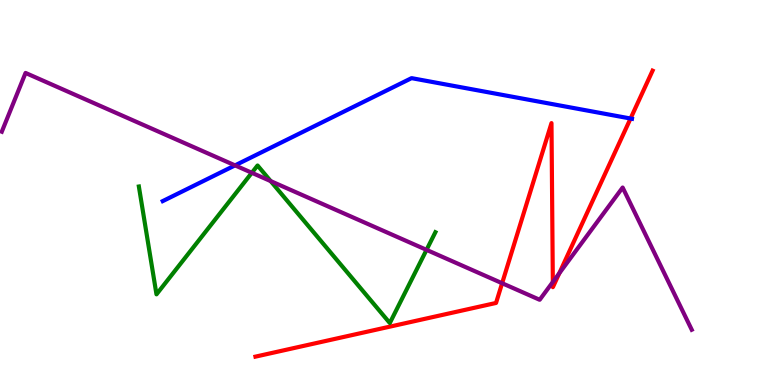[{'lines': ['blue', 'red'], 'intersections': [{'x': 8.14, 'y': 6.92}]}, {'lines': ['green', 'red'], 'intersections': []}, {'lines': ['purple', 'red'], 'intersections': [{'x': 6.48, 'y': 2.64}, {'x': 7.13, 'y': 2.68}, {'x': 7.22, 'y': 2.9}]}, {'lines': ['blue', 'green'], 'intersections': []}, {'lines': ['blue', 'purple'], 'intersections': [{'x': 3.03, 'y': 5.7}]}, {'lines': ['green', 'purple'], 'intersections': [{'x': 3.25, 'y': 5.51}, {'x': 3.49, 'y': 5.3}, {'x': 5.5, 'y': 3.51}]}]